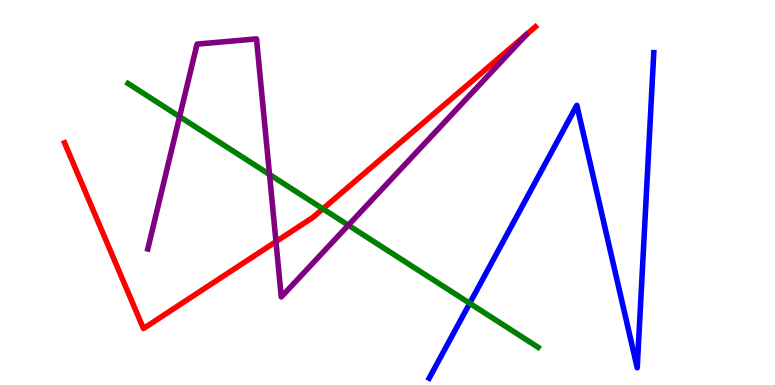[{'lines': ['blue', 'red'], 'intersections': []}, {'lines': ['green', 'red'], 'intersections': [{'x': 4.17, 'y': 4.58}]}, {'lines': ['purple', 'red'], 'intersections': [{'x': 3.56, 'y': 3.72}]}, {'lines': ['blue', 'green'], 'intersections': [{'x': 6.06, 'y': 2.12}]}, {'lines': ['blue', 'purple'], 'intersections': []}, {'lines': ['green', 'purple'], 'intersections': [{'x': 2.32, 'y': 6.97}, {'x': 3.48, 'y': 5.47}, {'x': 4.49, 'y': 4.15}]}]